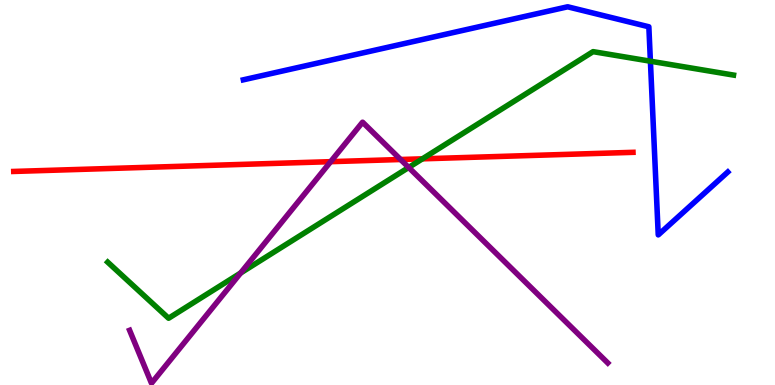[{'lines': ['blue', 'red'], 'intersections': []}, {'lines': ['green', 'red'], 'intersections': [{'x': 5.45, 'y': 5.87}]}, {'lines': ['purple', 'red'], 'intersections': [{'x': 4.27, 'y': 5.8}, {'x': 5.17, 'y': 5.86}]}, {'lines': ['blue', 'green'], 'intersections': [{'x': 8.39, 'y': 8.41}]}, {'lines': ['blue', 'purple'], 'intersections': []}, {'lines': ['green', 'purple'], 'intersections': [{'x': 3.1, 'y': 2.91}, {'x': 5.27, 'y': 5.65}]}]